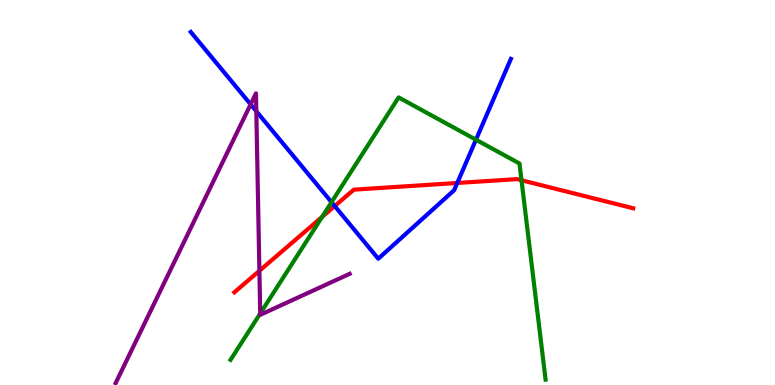[{'lines': ['blue', 'red'], 'intersections': [{'x': 4.32, 'y': 4.65}, {'x': 5.9, 'y': 5.25}]}, {'lines': ['green', 'red'], 'intersections': [{'x': 4.16, 'y': 4.37}, {'x': 6.73, 'y': 5.32}]}, {'lines': ['purple', 'red'], 'intersections': [{'x': 3.35, 'y': 2.97}]}, {'lines': ['blue', 'green'], 'intersections': [{'x': 4.28, 'y': 4.75}, {'x': 6.14, 'y': 6.37}]}, {'lines': ['blue', 'purple'], 'intersections': [{'x': 3.23, 'y': 7.29}, {'x': 3.31, 'y': 7.11}]}, {'lines': ['green', 'purple'], 'intersections': [{'x': 3.36, 'y': 1.86}]}]